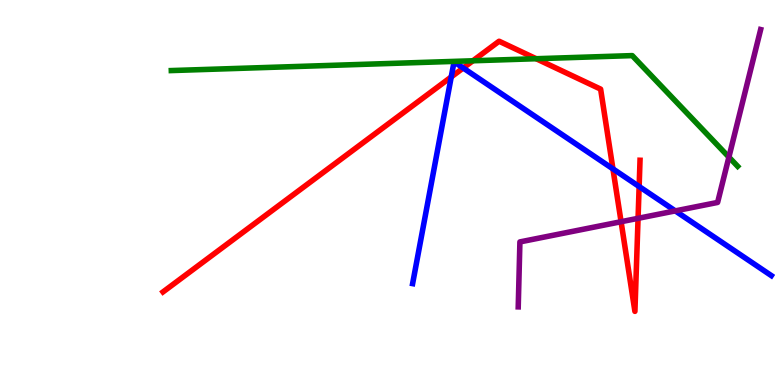[{'lines': ['blue', 'red'], 'intersections': [{'x': 5.82, 'y': 8.0}, {'x': 5.98, 'y': 8.23}, {'x': 7.91, 'y': 5.61}, {'x': 8.25, 'y': 5.16}]}, {'lines': ['green', 'red'], 'intersections': [{'x': 6.1, 'y': 8.42}, {'x': 6.92, 'y': 8.47}]}, {'lines': ['purple', 'red'], 'intersections': [{'x': 8.01, 'y': 4.24}, {'x': 8.23, 'y': 4.33}]}, {'lines': ['blue', 'green'], 'intersections': []}, {'lines': ['blue', 'purple'], 'intersections': [{'x': 8.71, 'y': 4.52}]}, {'lines': ['green', 'purple'], 'intersections': [{'x': 9.41, 'y': 5.92}]}]